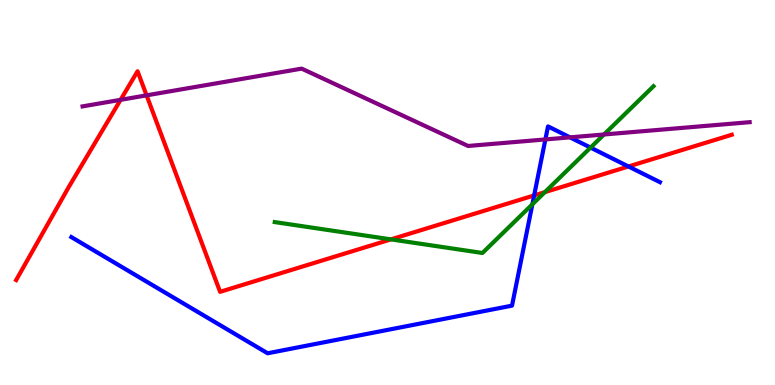[{'lines': ['blue', 'red'], 'intersections': [{'x': 6.89, 'y': 4.92}, {'x': 8.11, 'y': 5.68}]}, {'lines': ['green', 'red'], 'intersections': [{'x': 5.04, 'y': 3.78}, {'x': 7.03, 'y': 5.01}]}, {'lines': ['purple', 'red'], 'intersections': [{'x': 1.56, 'y': 7.41}, {'x': 1.89, 'y': 7.52}]}, {'lines': ['blue', 'green'], 'intersections': [{'x': 6.87, 'y': 4.69}, {'x': 7.62, 'y': 6.17}]}, {'lines': ['blue', 'purple'], 'intersections': [{'x': 7.04, 'y': 6.38}, {'x': 7.35, 'y': 6.43}]}, {'lines': ['green', 'purple'], 'intersections': [{'x': 7.79, 'y': 6.51}]}]